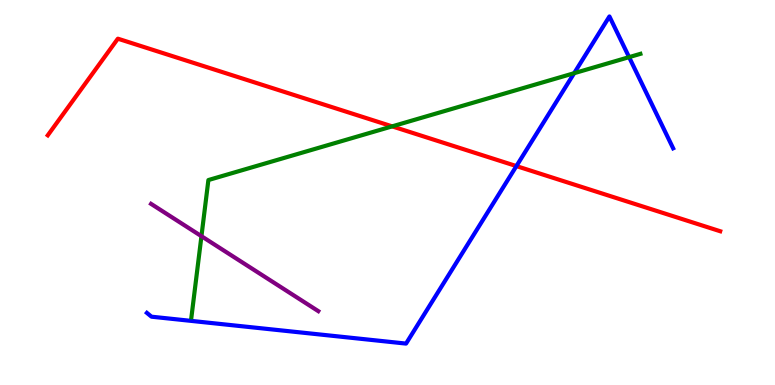[{'lines': ['blue', 'red'], 'intersections': [{'x': 6.66, 'y': 5.69}]}, {'lines': ['green', 'red'], 'intersections': [{'x': 5.06, 'y': 6.72}]}, {'lines': ['purple', 'red'], 'intersections': []}, {'lines': ['blue', 'green'], 'intersections': [{'x': 7.41, 'y': 8.1}, {'x': 8.12, 'y': 8.52}]}, {'lines': ['blue', 'purple'], 'intersections': []}, {'lines': ['green', 'purple'], 'intersections': [{'x': 2.6, 'y': 3.87}]}]